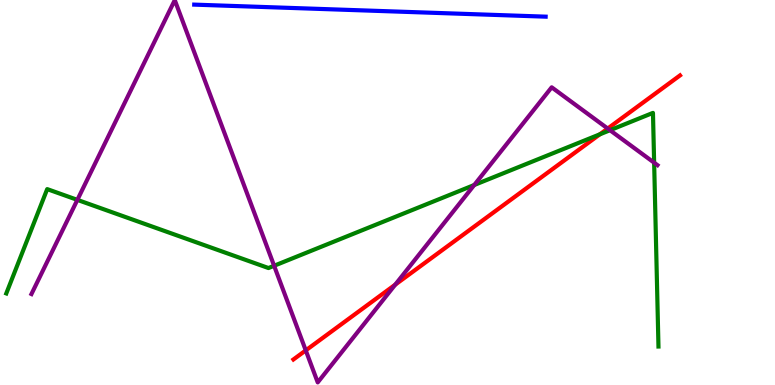[{'lines': ['blue', 'red'], 'intersections': []}, {'lines': ['green', 'red'], 'intersections': [{'x': 7.74, 'y': 6.51}]}, {'lines': ['purple', 'red'], 'intersections': [{'x': 3.95, 'y': 0.899}, {'x': 5.1, 'y': 2.61}, {'x': 7.84, 'y': 6.66}]}, {'lines': ['blue', 'green'], 'intersections': []}, {'lines': ['blue', 'purple'], 'intersections': []}, {'lines': ['green', 'purple'], 'intersections': [{'x': 0.998, 'y': 4.81}, {'x': 3.54, 'y': 3.1}, {'x': 6.12, 'y': 5.19}, {'x': 7.87, 'y': 6.62}, {'x': 8.44, 'y': 5.77}]}]